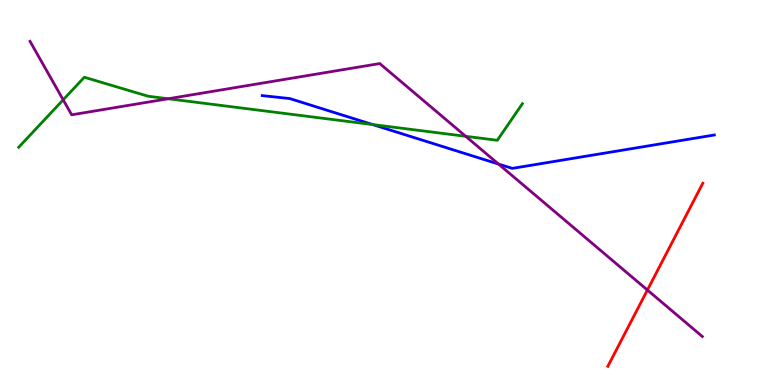[{'lines': ['blue', 'red'], 'intersections': []}, {'lines': ['green', 'red'], 'intersections': []}, {'lines': ['purple', 'red'], 'intersections': [{'x': 8.35, 'y': 2.47}]}, {'lines': ['blue', 'green'], 'intersections': [{'x': 4.81, 'y': 6.76}]}, {'lines': ['blue', 'purple'], 'intersections': [{'x': 6.43, 'y': 5.74}]}, {'lines': ['green', 'purple'], 'intersections': [{'x': 0.815, 'y': 7.41}, {'x': 2.17, 'y': 7.43}, {'x': 6.01, 'y': 6.46}]}]